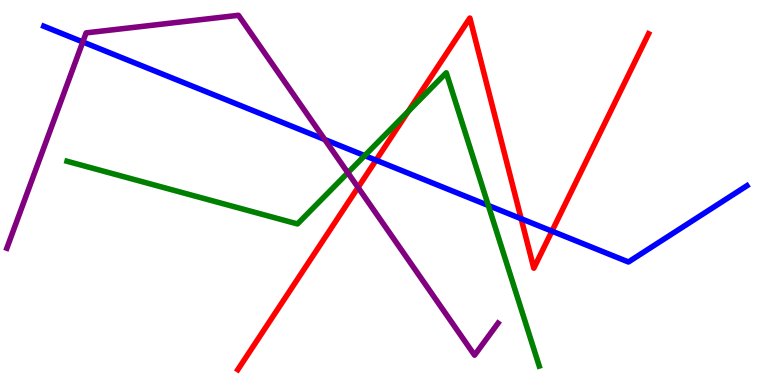[{'lines': ['blue', 'red'], 'intersections': [{'x': 4.85, 'y': 5.84}, {'x': 6.72, 'y': 4.32}, {'x': 7.12, 'y': 4.0}]}, {'lines': ['green', 'red'], 'intersections': [{'x': 5.27, 'y': 7.11}]}, {'lines': ['purple', 'red'], 'intersections': [{'x': 4.62, 'y': 5.13}]}, {'lines': ['blue', 'green'], 'intersections': [{'x': 4.71, 'y': 5.96}, {'x': 6.3, 'y': 4.66}]}, {'lines': ['blue', 'purple'], 'intersections': [{'x': 1.07, 'y': 8.91}, {'x': 4.19, 'y': 6.38}]}, {'lines': ['green', 'purple'], 'intersections': [{'x': 4.49, 'y': 5.51}]}]